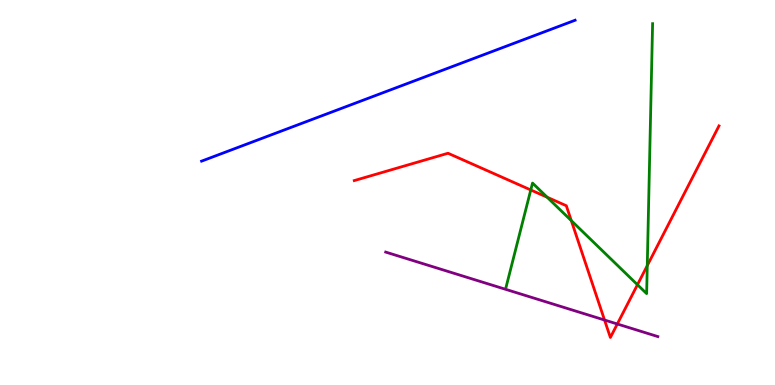[{'lines': ['blue', 'red'], 'intersections': []}, {'lines': ['green', 'red'], 'intersections': [{'x': 6.85, 'y': 5.07}, {'x': 7.06, 'y': 4.88}, {'x': 7.37, 'y': 4.27}, {'x': 8.23, 'y': 2.6}, {'x': 8.35, 'y': 3.1}]}, {'lines': ['purple', 'red'], 'intersections': [{'x': 7.8, 'y': 1.69}, {'x': 7.97, 'y': 1.58}]}, {'lines': ['blue', 'green'], 'intersections': []}, {'lines': ['blue', 'purple'], 'intersections': []}, {'lines': ['green', 'purple'], 'intersections': []}]